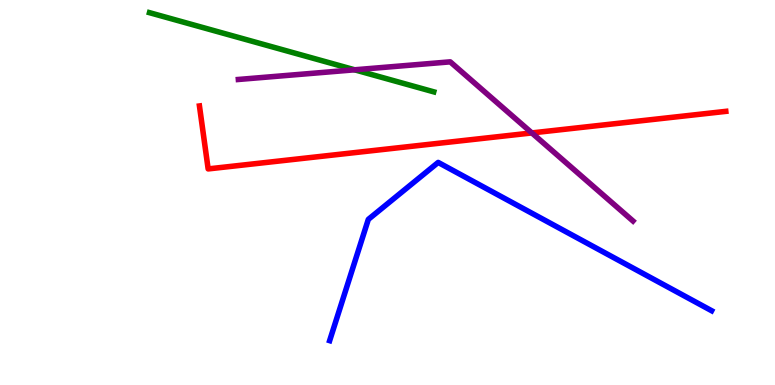[{'lines': ['blue', 'red'], 'intersections': []}, {'lines': ['green', 'red'], 'intersections': []}, {'lines': ['purple', 'red'], 'intersections': [{'x': 6.86, 'y': 6.55}]}, {'lines': ['blue', 'green'], 'intersections': []}, {'lines': ['blue', 'purple'], 'intersections': []}, {'lines': ['green', 'purple'], 'intersections': [{'x': 4.58, 'y': 8.19}]}]